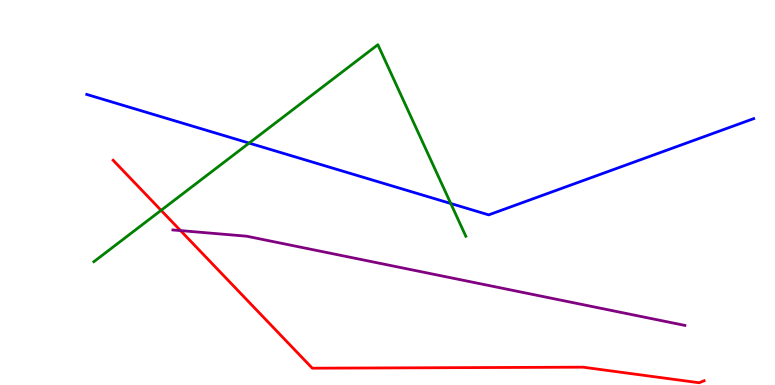[{'lines': ['blue', 'red'], 'intersections': []}, {'lines': ['green', 'red'], 'intersections': [{'x': 2.08, 'y': 4.54}]}, {'lines': ['purple', 'red'], 'intersections': [{'x': 2.33, 'y': 4.01}]}, {'lines': ['blue', 'green'], 'intersections': [{'x': 3.21, 'y': 6.28}, {'x': 5.82, 'y': 4.71}]}, {'lines': ['blue', 'purple'], 'intersections': []}, {'lines': ['green', 'purple'], 'intersections': []}]